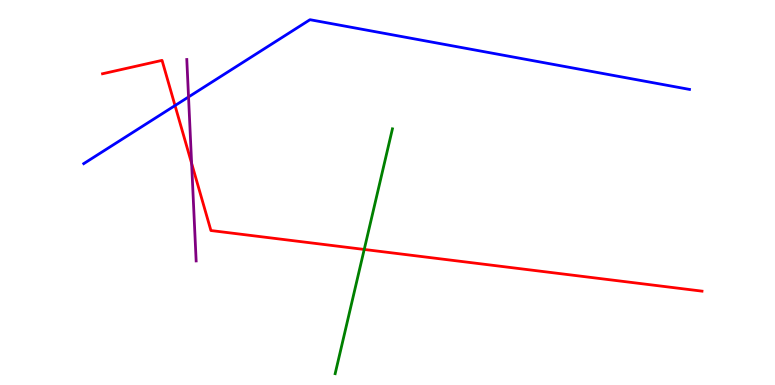[{'lines': ['blue', 'red'], 'intersections': [{'x': 2.26, 'y': 7.26}]}, {'lines': ['green', 'red'], 'intersections': [{'x': 4.7, 'y': 3.52}]}, {'lines': ['purple', 'red'], 'intersections': [{'x': 2.47, 'y': 5.76}]}, {'lines': ['blue', 'green'], 'intersections': []}, {'lines': ['blue', 'purple'], 'intersections': [{'x': 2.43, 'y': 7.48}]}, {'lines': ['green', 'purple'], 'intersections': []}]